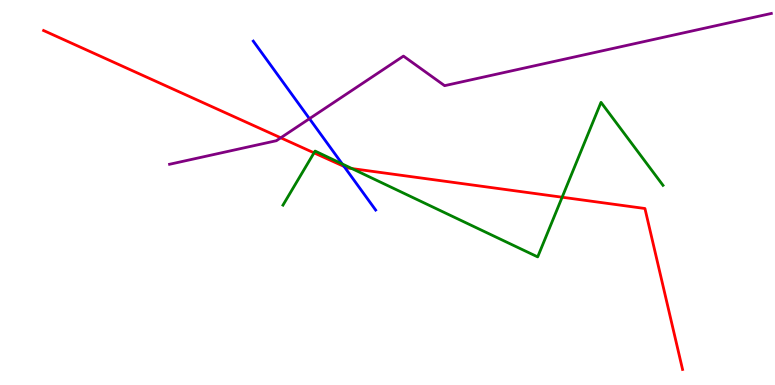[{'lines': ['blue', 'red'], 'intersections': [{'x': 4.44, 'y': 5.68}]}, {'lines': ['green', 'red'], 'intersections': [{'x': 4.05, 'y': 6.03}, {'x': 4.54, 'y': 5.62}, {'x': 7.25, 'y': 4.88}]}, {'lines': ['purple', 'red'], 'intersections': [{'x': 3.62, 'y': 6.42}]}, {'lines': ['blue', 'green'], 'intersections': [{'x': 4.42, 'y': 5.74}]}, {'lines': ['blue', 'purple'], 'intersections': [{'x': 3.99, 'y': 6.92}]}, {'lines': ['green', 'purple'], 'intersections': []}]